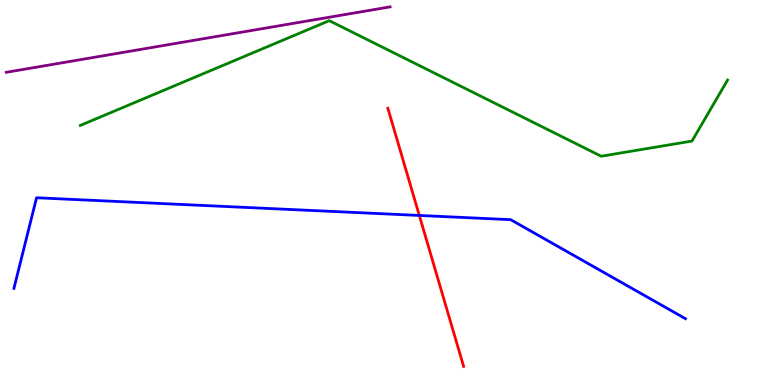[{'lines': ['blue', 'red'], 'intersections': [{'x': 5.41, 'y': 4.4}]}, {'lines': ['green', 'red'], 'intersections': []}, {'lines': ['purple', 'red'], 'intersections': []}, {'lines': ['blue', 'green'], 'intersections': []}, {'lines': ['blue', 'purple'], 'intersections': []}, {'lines': ['green', 'purple'], 'intersections': []}]